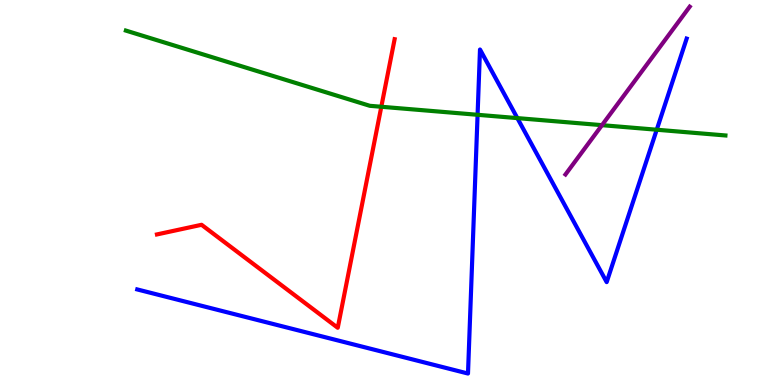[{'lines': ['blue', 'red'], 'intersections': []}, {'lines': ['green', 'red'], 'intersections': [{'x': 4.92, 'y': 7.23}]}, {'lines': ['purple', 'red'], 'intersections': []}, {'lines': ['blue', 'green'], 'intersections': [{'x': 6.16, 'y': 7.02}, {'x': 6.68, 'y': 6.93}, {'x': 8.47, 'y': 6.63}]}, {'lines': ['blue', 'purple'], 'intersections': []}, {'lines': ['green', 'purple'], 'intersections': [{'x': 7.77, 'y': 6.75}]}]